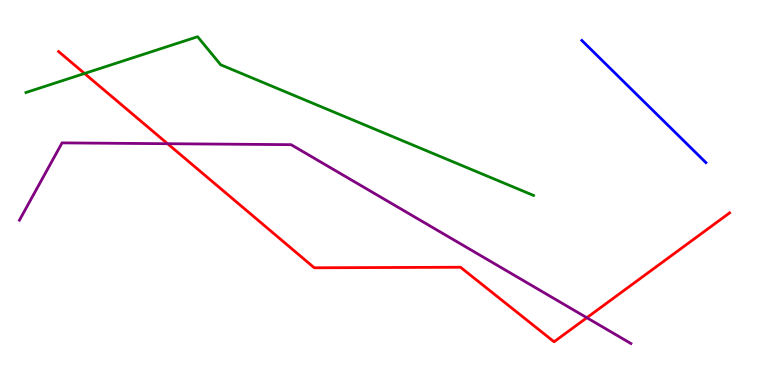[{'lines': ['blue', 'red'], 'intersections': []}, {'lines': ['green', 'red'], 'intersections': [{'x': 1.09, 'y': 8.09}]}, {'lines': ['purple', 'red'], 'intersections': [{'x': 2.16, 'y': 6.27}, {'x': 7.57, 'y': 1.75}]}, {'lines': ['blue', 'green'], 'intersections': []}, {'lines': ['blue', 'purple'], 'intersections': []}, {'lines': ['green', 'purple'], 'intersections': []}]